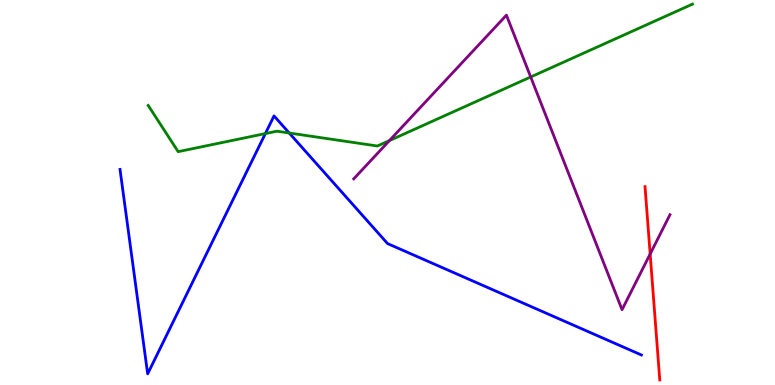[{'lines': ['blue', 'red'], 'intersections': []}, {'lines': ['green', 'red'], 'intersections': []}, {'lines': ['purple', 'red'], 'intersections': [{'x': 8.39, 'y': 3.4}]}, {'lines': ['blue', 'green'], 'intersections': [{'x': 3.42, 'y': 6.53}, {'x': 3.73, 'y': 6.55}]}, {'lines': ['blue', 'purple'], 'intersections': []}, {'lines': ['green', 'purple'], 'intersections': [{'x': 5.02, 'y': 6.35}, {'x': 6.85, 'y': 8.0}]}]